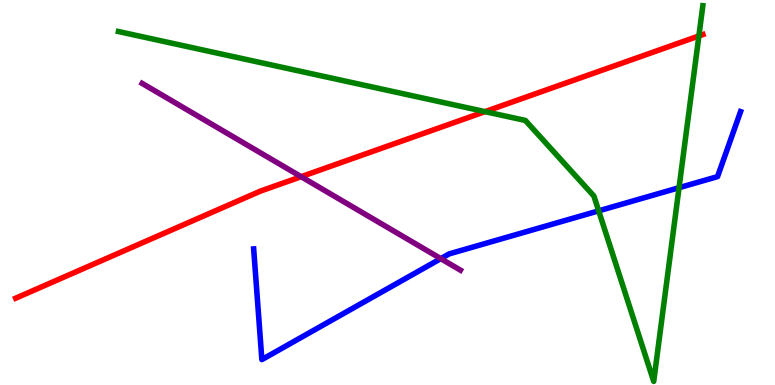[{'lines': ['blue', 'red'], 'intersections': []}, {'lines': ['green', 'red'], 'intersections': [{'x': 6.26, 'y': 7.1}, {'x': 9.02, 'y': 9.07}]}, {'lines': ['purple', 'red'], 'intersections': [{'x': 3.89, 'y': 5.41}]}, {'lines': ['blue', 'green'], 'intersections': [{'x': 7.72, 'y': 4.52}, {'x': 8.76, 'y': 5.12}]}, {'lines': ['blue', 'purple'], 'intersections': [{'x': 5.69, 'y': 3.28}]}, {'lines': ['green', 'purple'], 'intersections': []}]